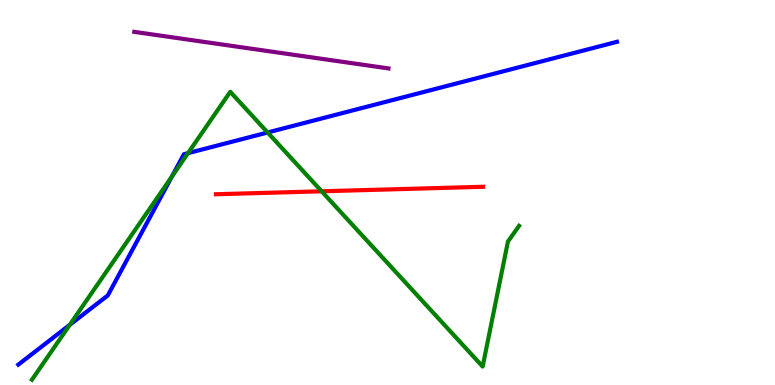[{'lines': ['blue', 'red'], 'intersections': []}, {'lines': ['green', 'red'], 'intersections': [{'x': 4.15, 'y': 5.03}]}, {'lines': ['purple', 'red'], 'intersections': []}, {'lines': ['blue', 'green'], 'intersections': [{'x': 0.9, 'y': 1.56}, {'x': 2.22, 'y': 5.41}, {'x': 2.43, 'y': 6.02}, {'x': 3.45, 'y': 6.56}]}, {'lines': ['blue', 'purple'], 'intersections': []}, {'lines': ['green', 'purple'], 'intersections': []}]